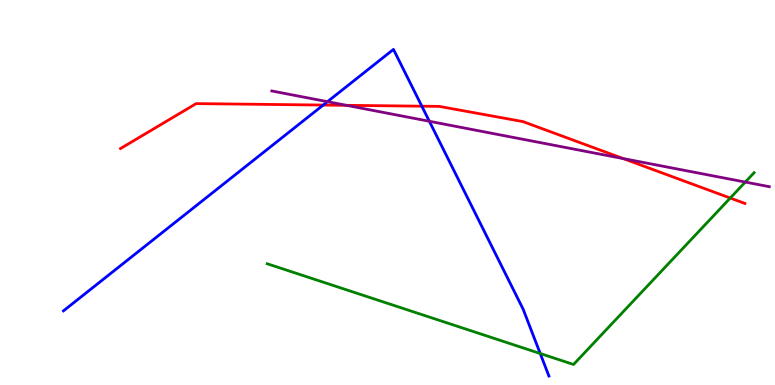[{'lines': ['blue', 'red'], 'intersections': [{'x': 4.17, 'y': 7.27}, {'x': 5.44, 'y': 7.24}]}, {'lines': ['green', 'red'], 'intersections': [{'x': 9.42, 'y': 4.86}]}, {'lines': ['purple', 'red'], 'intersections': [{'x': 4.47, 'y': 7.26}, {'x': 8.04, 'y': 5.88}]}, {'lines': ['blue', 'green'], 'intersections': [{'x': 6.97, 'y': 0.817}]}, {'lines': ['blue', 'purple'], 'intersections': [{'x': 4.23, 'y': 7.36}, {'x': 5.54, 'y': 6.85}]}, {'lines': ['green', 'purple'], 'intersections': [{'x': 9.62, 'y': 5.27}]}]